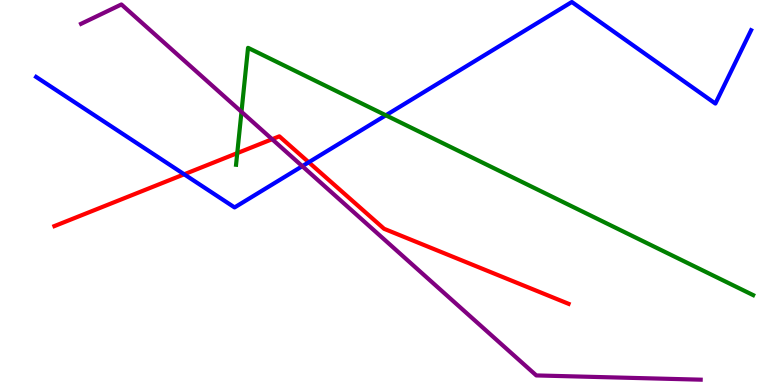[{'lines': ['blue', 'red'], 'intersections': [{'x': 2.38, 'y': 5.47}, {'x': 3.98, 'y': 5.79}]}, {'lines': ['green', 'red'], 'intersections': [{'x': 3.06, 'y': 6.02}]}, {'lines': ['purple', 'red'], 'intersections': [{'x': 3.51, 'y': 6.38}]}, {'lines': ['blue', 'green'], 'intersections': [{'x': 4.98, 'y': 7.01}]}, {'lines': ['blue', 'purple'], 'intersections': [{'x': 3.9, 'y': 5.68}]}, {'lines': ['green', 'purple'], 'intersections': [{'x': 3.12, 'y': 7.1}]}]